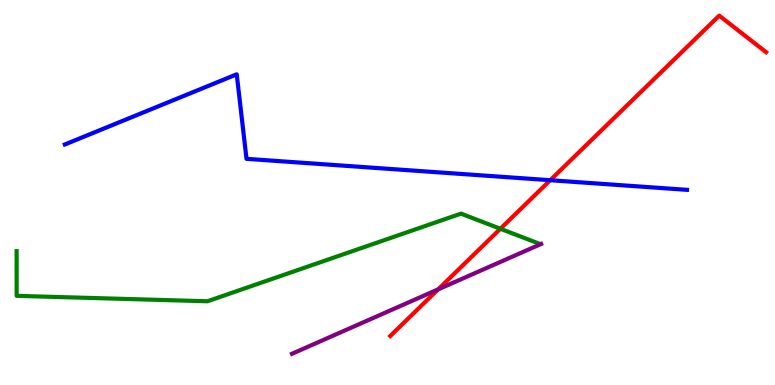[{'lines': ['blue', 'red'], 'intersections': [{'x': 7.1, 'y': 5.32}]}, {'lines': ['green', 'red'], 'intersections': [{'x': 6.46, 'y': 4.06}]}, {'lines': ['purple', 'red'], 'intersections': [{'x': 5.65, 'y': 2.48}]}, {'lines': ['blue', 'green'], 'intersections': []}, {'lines': ['blue', 'purple'], 'intersections': []}, {'lines': ['green', 'purple'], 'intersections': []}]